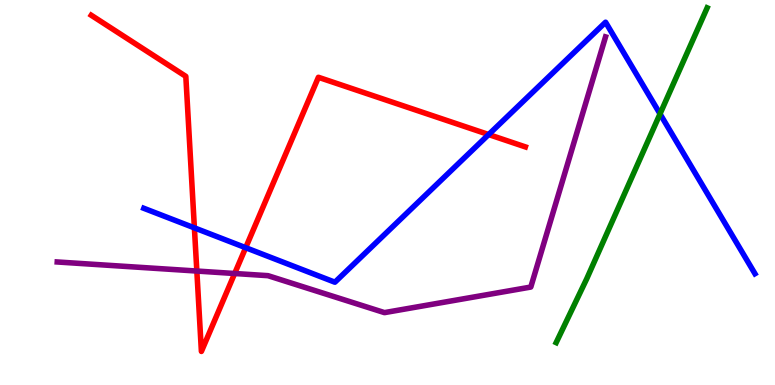[{'lines': ['blue', 'red'], 'intersections': [{'x': 2.51, 'y': 4.08}, {'x': 3.17, 'y': 3.57}, {'x': 6.31, 'y': 6.51}]}, {'lines': ['green', 'red'], 'intersections': []}, {'lines': ['purple', 'red'], 'intersections': [{'x': 2.54, 'y': 2.96}, {'x': 3.03, 'y': 2.9}]}, {'lines': ['blue', 'green'], 'intersections': [{'x': 8.52, 'y': 7.04}]}, {'lines': ['blue', 'purple'], 'intersections': []}, {'lines': ['green', 'purple'], 'intersections': []}]